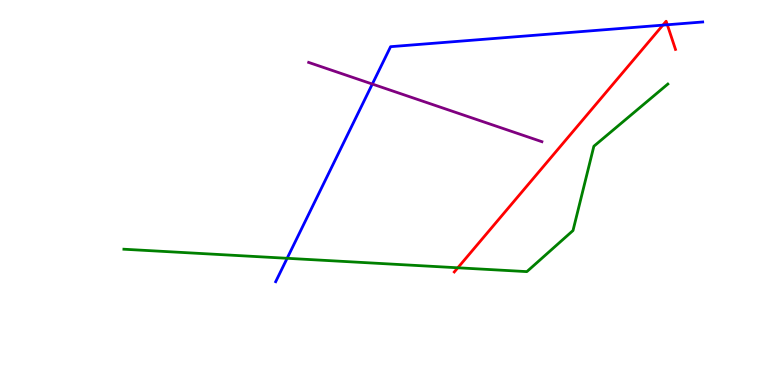[{'lines': ['blue', 'red'], 'intersections': [{'x': 8.55, 'y': 9.35}, {'x': 8.61, 'y': 9.36}]}, {'lines': ['green', 'red'], 'intersections': [{'x': 5.91, 'y': 3.04}]}, {'lines': ['purple', 'red'], 'intersections': []}, {'lines': ['blue', 'green'], 'intersections': [{'x': 3.7, 'y': 3.29}]}, {'lines': ['blue', 'purple'], 'intersections': [{'x': 4.8, 'y': 7.82}]}, {'lines': ['green', 'purple'], 'intersections': []}]